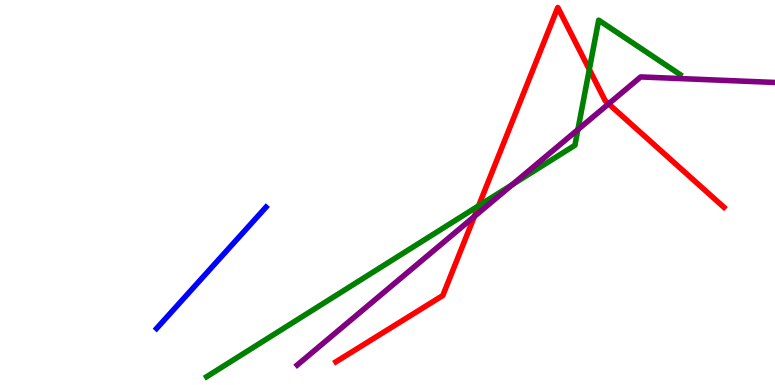[{'lines': ['blue', 'red'], 'intersections': []}, {'lines': ['green', 'red'], 'intersections': [{'x': 6.18, 'y': 4.65}, {'x': 7.6, 'y': 8.2}]}, {'lines': ['purple', 'red'], 'intersections': [{'x': 6.12, 'y': 4.38}, {'x': 7.85, 'y': 7.3}]}, {'lines': ['blue', 'green'], 'intersections': []}, {'lines': ['blue', 'purple'], 'intersections': []}, {'lines': ['green', 'purple'], 'intersections': [{'x': 6.61, 'y': 5.21}, {'x': 7.46, 'y': 6.63}]}]